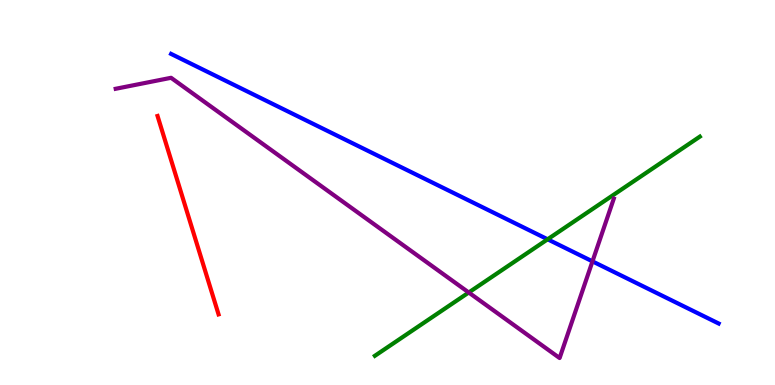[{'lines': ['blue', 'red'], 'intersections': []}, {'lines': ['green', 'red'], 'intersections': []}, {'lines': ['purple', 'red'], 'intersections': []}, {'lines': ['blue', 'green'], 'intersections': [{'x': 7.07, 'y': 3.78}]}, {'lines': ['blue', 'purple'], 'intersections': [{'x': 7.64, 'y': 3.21}]}, {'lines': ['green', 'purple'], 'intersections': [{'x': 6.05, 'y': 2.4}]}]